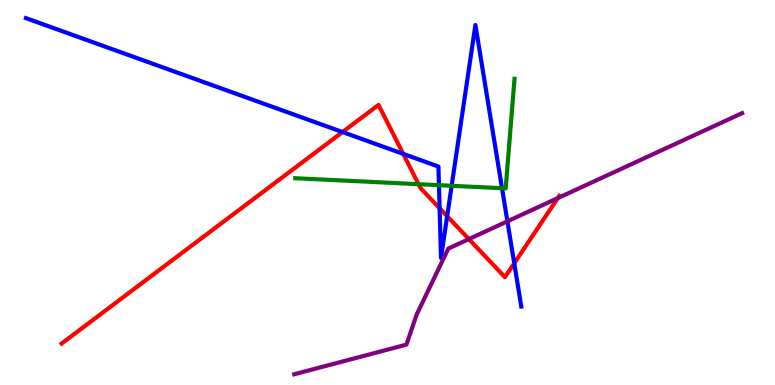[{'lines': ['blue', 'red'], 'intersections': [{'x': 4.42, 'y': 6.57}, {'x': 5.2, 'y': 6.0}, {'x': 5.67, 'y': 4.59}, {'x': 5.77, 'y': 4.38}, {'x': 6.64, 'y': 3.16}]}, {'lines': ['green', 'red'], 'intersections': [{'x': 5.4, 'y': 5.22}]}, {'lines': ['purple', 'red'], 'intersections': [{'x': 6.05, 'y': 3.79}, {'x': 7.2, 'y': 4.85}]}, {'lines': ['blue', 'green'], 'intersections': [{'x': 5.66, 'y': 5.19}, {'x': 5.83, 'y': 5.17}, {'x': 6.48, 'y': 5.11}]}, {'lines': ['blue', 'purple'], 'intersections': [{'x': 6.55, 'y': 4.25}]}, {'lines': ['green', 'purple'], 'intersections': []}]